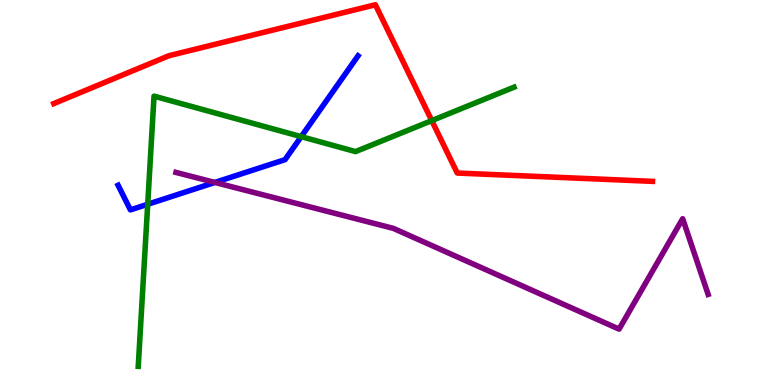[{'lines': ['blue', 'red'], 'intersections': []}, {'lines': ['green', 'red'], 'intersections': [{'x': 5.57, 'y': 6.87}]}, {'lines': ['purple', 'red'], 'intersections': []}, {'lines': ['blue', 'green'], 'intersections': [{'x': 1.91, 'y': 4.69}, {'x': 3.89, 'y': 6.45}]}, {'lines': ['blue', 'purple'], 'intersections': [{'x': 2.77, 'y': 5.26}]}, {'lines': ['green', 'purple'], 'intersections': []}]